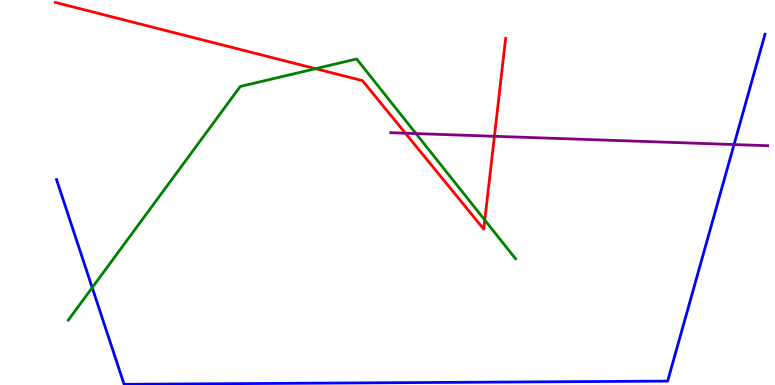[{'lines': ['blue', 'red'], 'intersections': []}, {'lines': ['green', 'red'], 'intersections': [{'x': 4.07, 'y': 8.22}, {'x': 6.26, 'y': 4.28}]}, {'lines': ['purple', 'red'], 'intersections': [{'x': 5.23, 'y': 6.54}, {'x': 6.38, 'y': 6.46}]}, {'lines': ['blue', 'green'], 'intersections': [{'x': 1.19, 'y': 2.53}]}, {'lines': ['blue', 'purple'], 'intersections': [{'x': 9.47, 'y': 6.25}]}, {'lines': ['green', 'purple'], 'intersections': [{'x': 5.37, 'y': 6.53}]}]